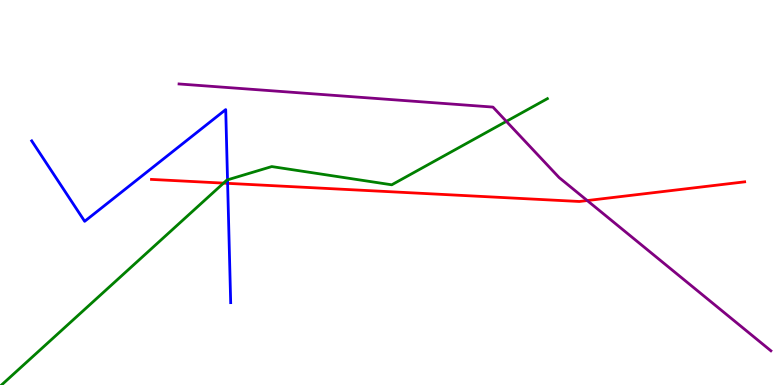[{'lines': ['blue', 'red'], 'intersections': [{'x': 2.94, 'y': 5.24}]}, {'lines': ['green', 'red'], 'intersections': [{'x': 2.88, 'y': 5.24}]}, {'lines': ['purple', 'red'], 'intersections': [{'x': 7.58, 'y': 4.79}]}, {'lines': ['blue', 'green'], 'intersections': [{'x': 2.94, 'y': 5.33}]}, {'lines': ['blue', 'purple'], 'intersections': []}, {'lines': ['green', 'purple'], 'intersections': [{'x': 6.53, 'y': 6.85}]}]